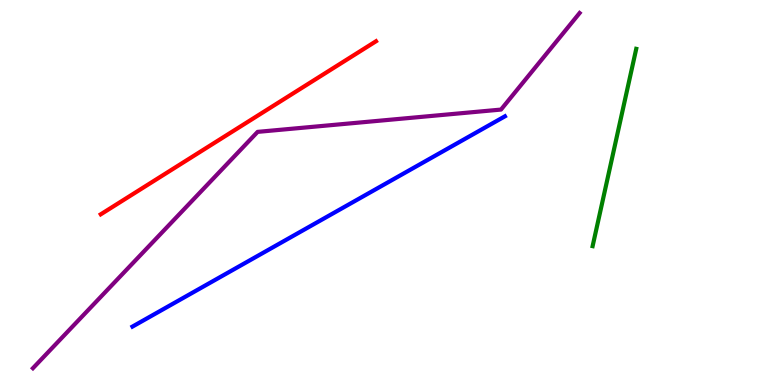[{'lines': ['blue', 'red'], 'intersections': []}, {'lines': ['green', 'red'], 'intersections': []}, {'lines': ['purple', 'red'], 'intersections': []}, {'lines': ['blue', 'green'], 'intersections': []}, {'lines': ['blue', 'purple'], 'intersections': []}, {'lines': ['green', 'purple'], 'intersections': []}]